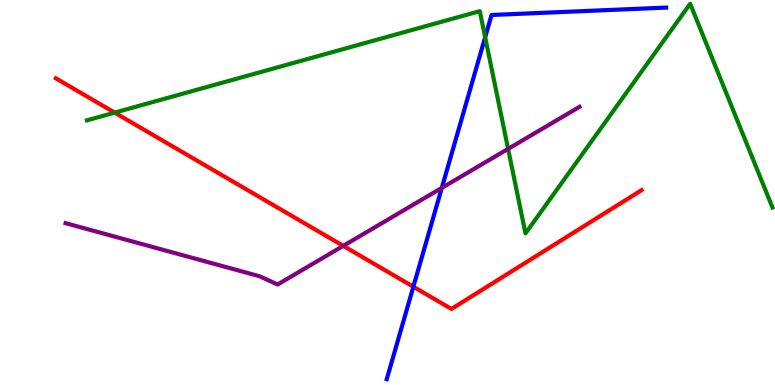[{'lines': ['blue', 'red'], 'intersections': [{'x': 5.33, 'y': 2.55}]}, {'lines': ['green', 'red'], 'intersections': [{'x': 1.48, 'y': 7.07}]}, {'lines': ['purple', 'red'], 'intersections': [{'x': 4.43, 'y': 3.61}]}, {'lines': ['blue', 'green'], 'intersections': [{'x': 6.26, 'y': 9.03}]}, {'lines': ['blue', 'purple'], 'intersections': [{'x': 5.7, 'y': 5.12}]}, {'lines': ['green', 'purple'], 'intersections': [{'x': 6.56, 'y': 6.13}]}]